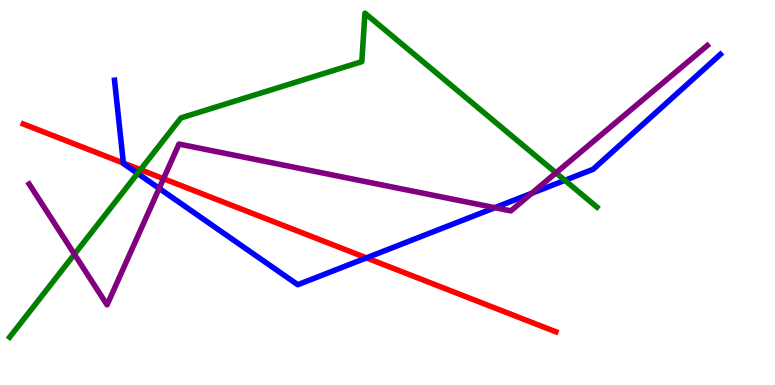[{'lines': ['blue', 'red'], 'intersections': [{'x': 1.59, 'y': 5.77}, {'x': 4.73, 'y': 3.3}]}, {'lines': ['green', 'red'], 'intersections': [{'x': 1.81, 'y': 5.59}]}, {'lines': ['purple', 'red'], 'intersections': [{'x': 2.11, 'y': 5.36}]}, {'lines': ['blue', 'green'], 'intersections': [{'x': 1.78, 'y': 5.5}, {'x': 7.29, 'y': 5.32}]}, {'lines': ['blue', 'purple'], 'intersections': [{'x': 2.05, 'y': 5.11}, {'x': 6.39, 'y': 4.61}, {'x': 6.86, 'y': 4.98}]}, {'lines': ['green', 'purple'], 'intersections': [{'x': 0.961, 'y': 3.4}, {'x': 7.17, 'y': 5.51}]}]